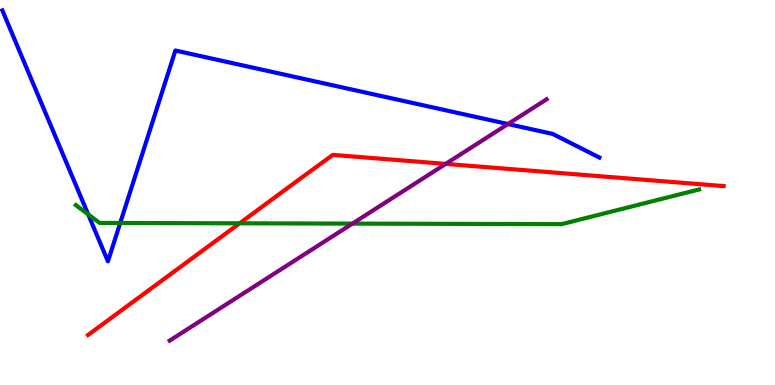[{'lines': ['blue', 'red'], 'intersections': []}, {'lines': ['green', 'red'], 'intersections': [{'x': 3.09, 'y': 4.2}]}, {'lines': ['purple', 'red'], 'intersections': [{'x': 5.75, 'y': 5.74}]}, {'lines': ['blue', 'green'], 'intersections': [{'x': 1.14, 'y': 4.43}, {'x': 1.55, 'y': 4.21}]}, {'lines': ['blue', 'purple'], 'intersections': [{'x': 6.55, 'y': 6.78}]}, {'lines': ['green', 'purple'], 'intersections': [{'x': 4.55, 'y': 4.19}]}]